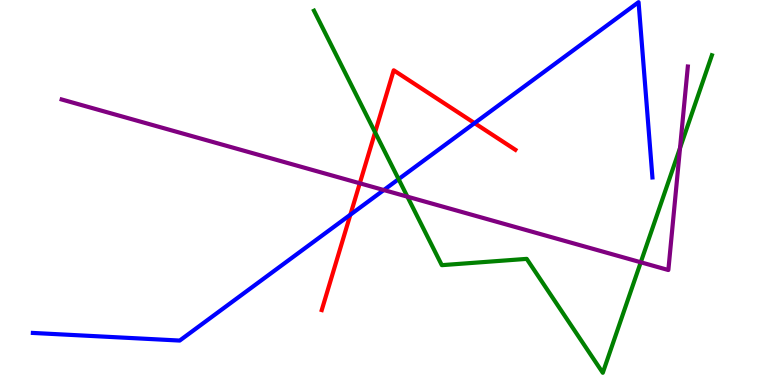[{'lines': ['blue', 'red'], 'intersections': [{'x': 4.52, 'y': 4.42}, {'x': 6.12, 'y': 6.8}]}, {'lines': ['green', 'red'], 'intersections': [{'x': 4.84, 'y': 6.56}]}, {'lines': ['purple', 'red'], 'intersections': [{'x': 4.64, 'y': 5.24}]}, {'lines': ['blue', 'green'], 'intersections': [{'x': 5.14, 'y': 5.35}]}, {'lines': ['blue', 'purple'], 'intersections': [{'x': 4.95, 'y': 5.06}]}, {'lines': ['green', 'purple'], 'intersections': [{'x': 5.26, 'y': 4.89}, {'x': 8.27, 'y': 3.19}, {'x': 8.77, 'y': 6.16}]}]